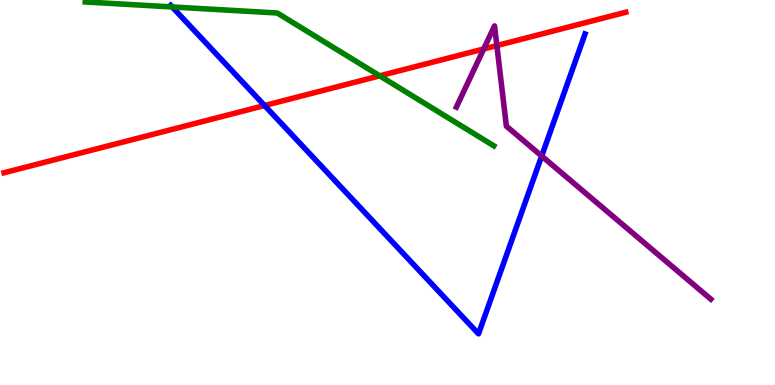[{'lines': ['blue', 'red'], 'intersections': [{'x': 3.41, 'y': 7.26}]}, {'lines': ['green', 'red'], 'intersections': [{'x': 4.9, 'y': 8.03}]}, {'lines': ['purple', 'red'], 'intersections': [{'x': 6.24, 'y': 8.73}, {'x': 6.41, 'y': 8.82}]}, {'lines': ['blue', 'green'], 'intersections': [{'x': 2.22, 'y': 9.82}]}, {'lines': ['blue', 'purple'], 'intersections': [{'x': 6.99, 'y': 5.95}]}, {'lines': ['green', 'purple'], 'intersections': []}]